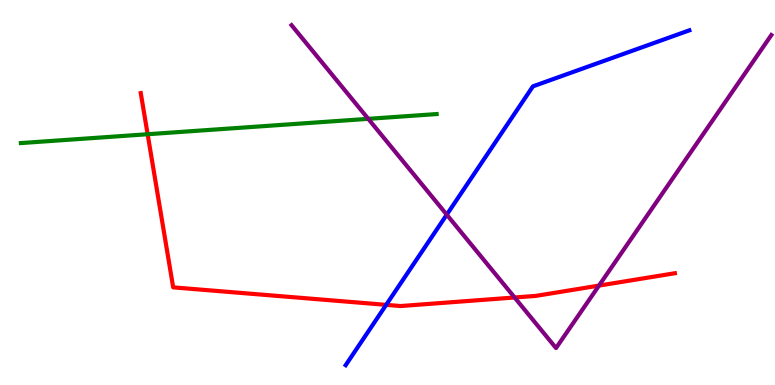[{'lines': ['blue', 'red'], 'intersections': [{'x': 4.98, 'y': 2.08}]}, {'lines': ['green', 'red'], 'intersections': [{'x': 1.9, 'y': 6.51}]}, {'lines': ['purple', 'red'], 'intersections': [{'x': 6.64, 'y': 2.27}, {'x': 7.73, 'y': 2.58}]}, {'lines': ['blue', 'green'], 'intersections': []}, {'lines': ['blue', 'purple'], 'intersections': [{'x': 5.76, 'y': 4.42}]}, {'lines': ['green', 'purple'], 'intersections': [{'x': 4.75, 'y': 6.91}]}]